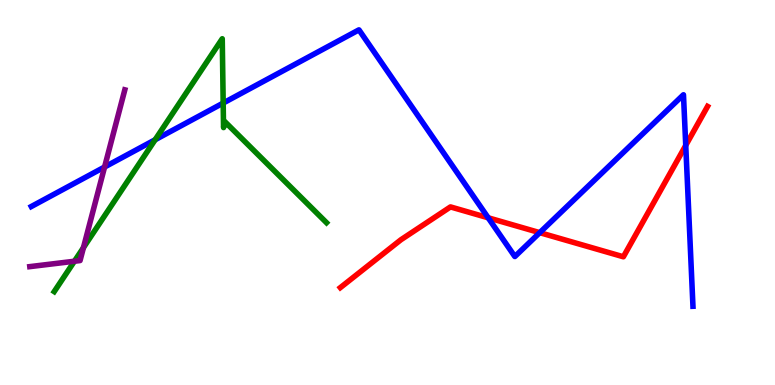[{'lines': ['blue', 'red'], 'intersections': [{'x': 6.3, 'y': 4.34}, {'x': 6.96, 'y': 3.96}, {'x': 8.85, 'y': 6.22}]}, {'lines': ['green', 'red'], 'intersections': []}, {'lines': ['purple', 'red'], 'intersections': []}, {'lines': ['blue', 'green'], 'intersections': [{'x': 2.0, 'y': 6.37}, {'x': 2.88, 'y': 7.32}]}, {'lines': ['blue', 'purple'], 'intersections': [{'x': 1.35, 'y': 5.66}]}, {'lines': ['green', 'purple'], 'intersections': [{'x': 0.96, 'y': 3.21}, {'x': 1.08, 'y': 3.57}]}]